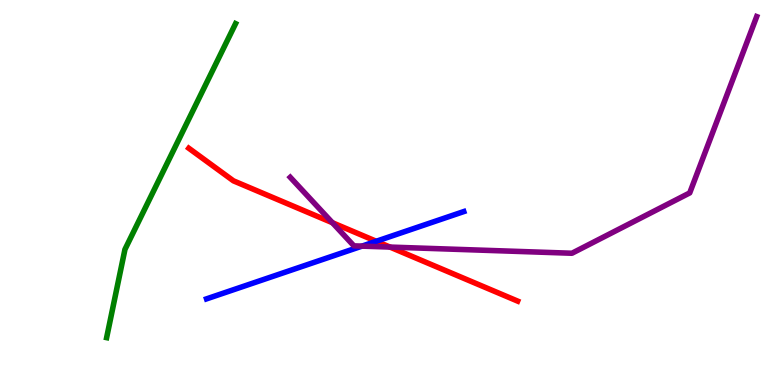[{'lines': ['blue', 'red'], 'intersections': [{'x': 4.86, 'y': 3.73}]}, {'lines': ['green', 'red'], 'intersections': []}, {'lines': ['purple', 'red'], 'intersections': [{'x': 4.29, 'y': 4.21}, {'x': 5.03, 'y': 3.58}]}, {'lines': ['blue', 'green'], 'intersections': []}, {'lines': ['blue', 'purple'], 'intersections': [{'x': 4.67, 'y': 3.61}]}, {'lines': ['green', 'purple'], 'intersections': []}]